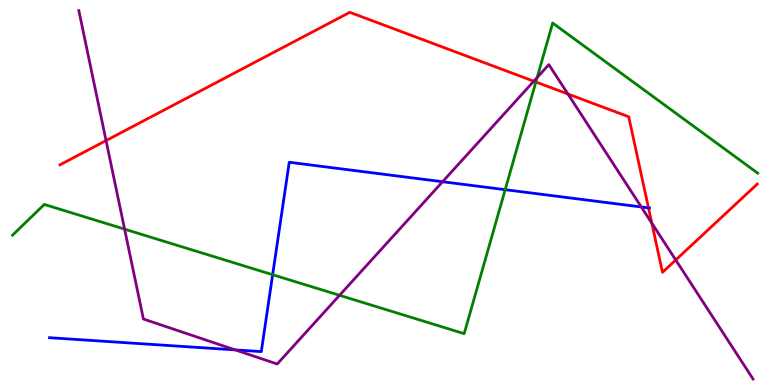[{'lines': ['blue', 'red'], 'intersections': [{'x': 8.37, 'y': 4.6}]}, {'lines': ['green', 'red'], 'intersections': [{'x': 6.91, 'y': 7.87}]}, {'lines': ['purple', 'red'], 'intersections': [{'x': 1.37, 'y': 6.35}, {'x': 6.89, 'y': 7.89}, {'x': 7.33, 'y': 7.56}, {'x': 8.41, 'y': 4.2}, {'x': 8.72, 'y': 3.25}]}, {'lines': ['blue', 'green'], 'intersections': [{'x': 3.52, 'y': 2.86}, {'x': 6.52, 'y': 5.07}]}, {'lines': ['blue', 'purple'], 'intersections': [{'x': 3.04, 'y': 0.912}, {'x': 5.71, 'y': 5.28}, {'x': 8.27, 'y': 4.62}]}, {'lines': ['green', 'purple'], 'intersections': [{'x': 1.61, 'y': 4.05}, {'x': 4.38, 'y': 2.33}, {'x': 6.93, 'y': 7.99}]}]